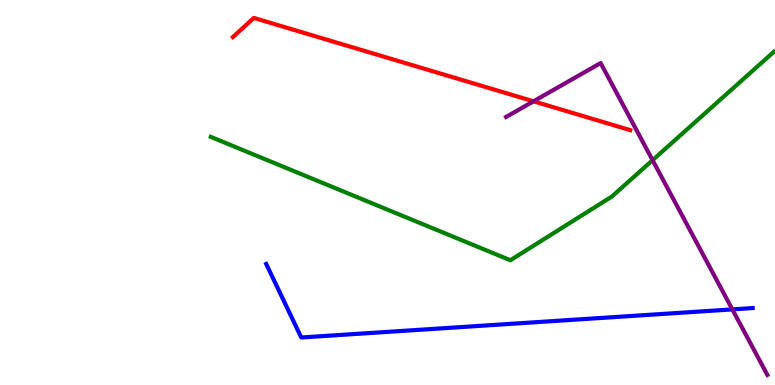[{'lines': ['blue', 'red'], 'intersections': []}, {'lines': ['green', 'red'], 'intersections': []}, {'lines': ['purple', 'red'], 'intersections': [{'x': 6.88, 'y': 7.37}]}, {'lines': ['blue', 'green'], 'intersections': []}, {'lines': ['blue', 'purple'], 'intersections': [{'x': 9.45, 'y': 1.96}]}, {'lines': ['green', 'purple'], 'intersections': [{'x': 8.42, 'y': 5.84}]}]